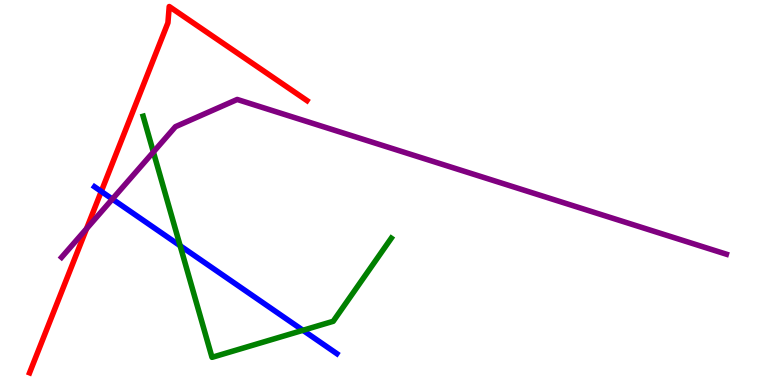[{'lines': ['blue', 'red'], 'intersections': [{'x': 1.31, 'y': 5.03}]}, {'lines': ['green', 'red'], 'intersections': []}, {'lines': ['purple', 'red'], 'intersections': [{'x': 1.12, 'y': 4.06}]}, {'lines': ['blue', 'green'], 'intersections': [{'x': 2.32, 'y': 3.62}, {'x': 3.91, 'y': 1.42}]}, {'lines': ['blue', 'purple'], 'intersections': [{'x': 1.45, 'y': 4.83}]}, {'lines': ['green', 'purple'], 'intersections': [{'x': 1.98, 'y': 6.05}]}]